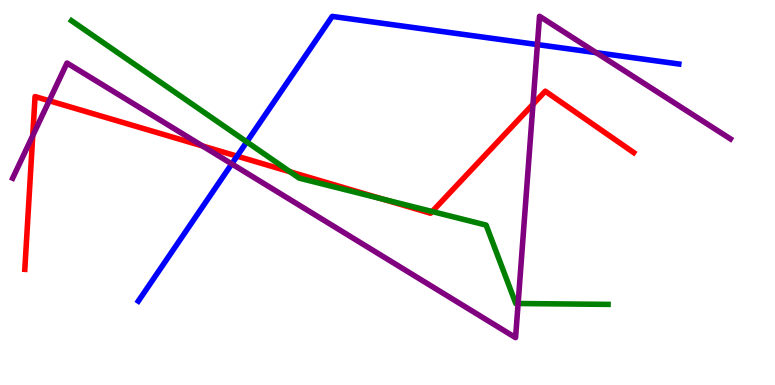[{'lines': ['blue', 'red'], 'intersections': [{'x': 3.06, 'y': 5.94}]}, {'lines': ['green', 'red'], 'intersections': [{'x': 3.74, 'y': 5.54}, {'x': 4.94, 'y': 4.83}, {'x': 5.58, 'y': 4.51}]}, {'lines': ['purple', 'red'], 'intersections': [{'x': 0.422, 'y': 6.48}, {'x': 0.635, 'y': 7.38}, {'x': 2.61, 'y': 6.21}, {'x': 6.88, 'y': 7.29}]}, {'lines': ['blue', 'green'], 'intersections': [{'x': 3.18, 'y': 6.31}]}, {'lines': ['blue', 'purple'], 'intersections': [{'x': 2.99, 'y': 5.74}, {'x': 6.93, 'y': 8.84}, {'x': 7.69, 'y': 8.63}]}, {'lines': ['green', 'purple'], 'intersections': [{'x': 6.69, 'y': 2.12}]}]